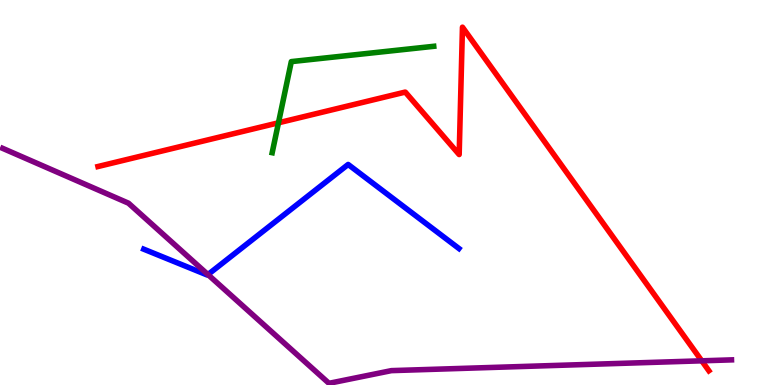[{'lines': ['blue', 'red'], 'intersections': []}, {'lines': ['green', 'red'], 'intersections': [{'x': 3.59, 'y': 6.81}]}, {'lines': ['purple', 'red'], 'intersections': [{'x': 9.05, 'y': 0.628}]}, {'lines': ['blue', 'green'], 'intersections': []}, {'lines': ['blue', 'purple'], 'intersections': [{'x': 2.68, 'y': 2.87}]}, {'lines': ['green', 'purple'], 'intersections': []}]